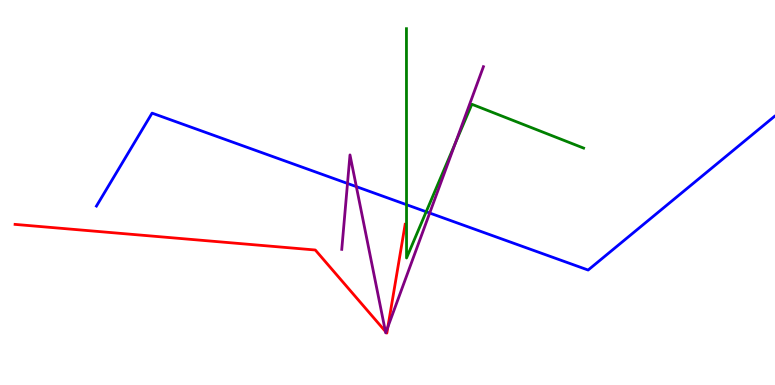[{'lines': ['blue', 'red'], 'intersections': []}, {'lines': ['green', 'red'], 'intersections': []}, {'lines': ['purple', 'red'], 'intersections': [{'x': 4.97, 'y': 1.39}, {'x': 4.98, 'y': 1.37}, {'x': 5.01, 'y': 1.51}]}, {'lines': ['blue', 'green'], 'intersections': [{'x': 5.25, 'y': 4.68}, {'x': 5.5, 'y': 4.5}]}, {'lines': ['blue', 'purple'], 'intersections': [{'x': 4.48, 'y': 5.24}, {'x': 4.6, 'y': 5.15}, {'x': 5.54, 'y': 4.47}]}, {'lines': ['green', 'purple'], 'intersections': [{'x': 5.88, 'y': 6.29}]}]